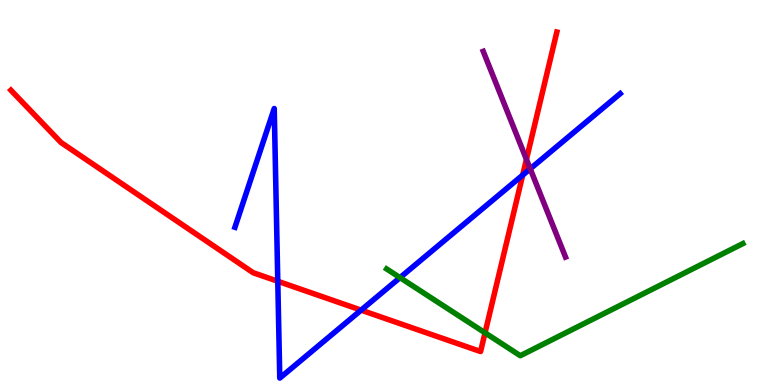[{'lines': ['blue', 'red'], 'intersections': [{'x': 3.58, 'y': 2.69}, {'x': 4.66, 'y': 1.94}, {'x': 6.74, 'y': 5.45}]}, {'lines': ['green', 'red'], 'intersections': [{'x': 6.26, 'y': 1.36}]}, {'lines': ['purple', 'red'], 'intersections': [{'x': 6.79, 'y': 5.86}]}, {'lines': ['blue', 'green'], 'intersections': [{'x': 5.16, 'y': 2.79}]}, {'lines': ['blue', 'purple'], 'intersections': [{'x': 6.84, 'y': 5.62}]}, {'lines': ['green', 'purple'], 'intersections': []}]